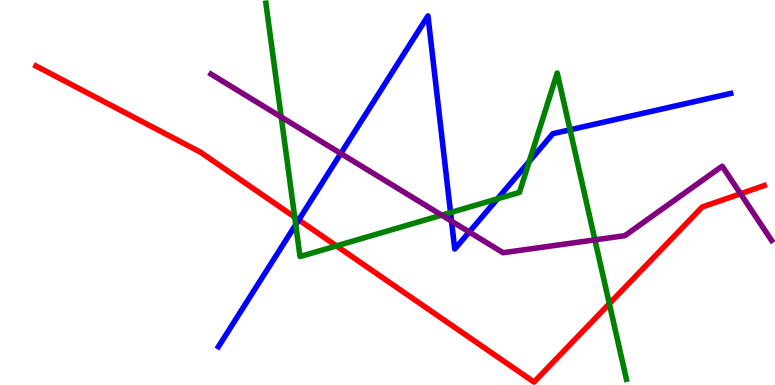[{'lines': ['blue', 'red'], 'intersections': [{'x': 3.85, 'y': 4.29}]}, {'lines': ['green', 'red'], 'intersections': [{'x': 3.8, 'y': 4.36}, {'x': 4.34, 'y': 3.61}, {'x': 7.86, 'y': 2.11}]}, {'lines': ['purple', 'red'], 'intersections': [{'x': 9.56, 'y': 4.97}]}, {'lines': ['blue', 'green'], 'intersections': [{'x': 3.82, 'y': 4.16}, {'x': 5.81, 'y': 4.48}, {'x': 6.42, 'y': 4.84}, {'x': 6.83, 'y': 5.8}, {'x': 7.36, 'y': 6.63}]}, {'lines': ['blue', 'purple'], 'intersections': [{'x': 4.4, 'y': 6.01}, {'x': 5.83, 'y': 4.25}, {'x': 6.05, 'y': 3.97}]}, {'lines': ['green', 'purple'], 'intersections': [{'x': 3.63, 'y': 6.96}, {'x': 5.7, 'y': 4.41}, {'x': 7.68, 'y': 3.77}]}]